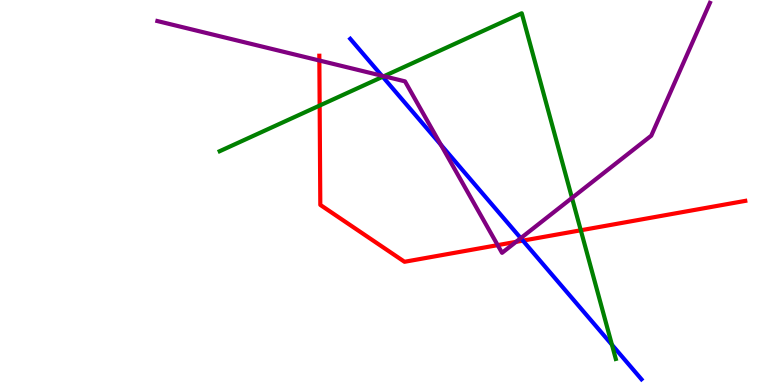[{'lines': ['blue', 'red'], 'intersections': [{'x': 6.75, 'y': 3.75}]}, {'lines': ['green', 'red'], 'intersections': [{'x': 4.12, 'y': 7.26}, {'x': 7.49, 'y': 4.02}]}, {'lines': ['purple', 'red'], 'intersections': [{'x': 4.12, 'y': 8.43}, {'x': 6.42, 'y': 3.63}, {'x': 6.66, 'y': 3.72}]}, {'lines': ['blue', 'green'], 'intersections': [{'x': 4.94, 'y': 8.01}, {'x': 7.9, 'y': 1.05}]}, {'lines': ['blue', 'purple'], 'intersections': [{'x': 4.93, 'y': 8.03}, {'x': 5.69, 'y': 6.24}, {'x': 6.72, 'y': 3.81}]}, {'lines': ['green', 'purple'], 'intersections': [{'x': 4.95, 'y': 8.02}, {'x': 7.38, 'y': 4.86}]}]